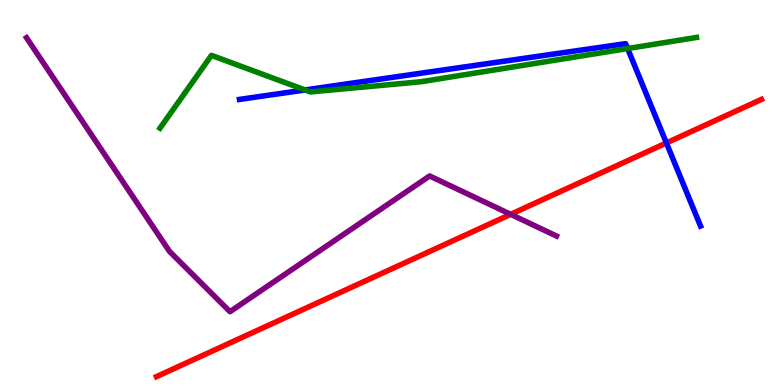[{'lines': ['blue', 'red'], 'intersections': [{'x': 8.6, 'y': 6.29}]}, {'lines': ['green', 'red'], 'intersections': []}, {'lines': ['purple', 'red'], 'intersections': [{'x': 6.59, 'y': 4.43}]}, {'lines': ['blue', 'green'], 'intersections': [{'x': 3.94, 'y': 7.66}, {'x': 8.1, 'y': 8.74}]}, {'lines': ['blue', 'purple'], 'intersections': []}, {'lines': ['green', 'purple'], 'intersections': []}]